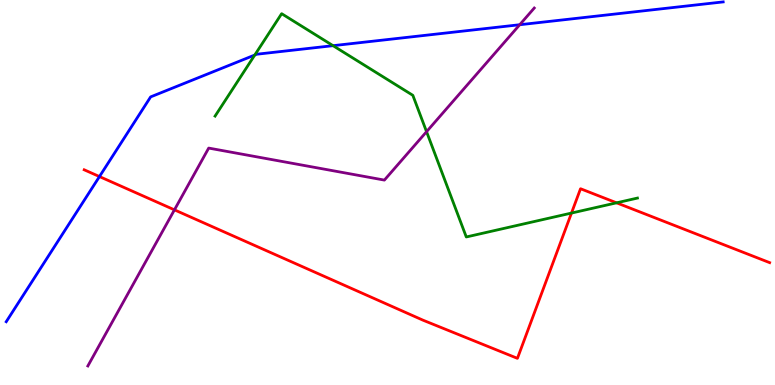[{'lines': ['blue', 'red'], 'intersections': [{'x': 1.28, 'y': 5.41}]}, {'lines': ['green', 'red'], 'intersections': [{'x': 7.37, 'y': 4.47}, {'x': 7.96, 'y': 4.73}]}, {'lines': ['purple', 'red'], 'intersections': [{'x': 2.25, 'y': 4.55}]}, {'lines': ['blue', 'green'], 'intersections': [{'x': 3.29, 'y': 8.57}, {'x': 4.3, 'y': 8.81}]}, {'lines': ['blue', 'purple'], 'intersections': [{'x': 6.71, 'y': 9.36}]}, {'lines': ['green', 'purple'], 'intersections': [{'x': 5.5, 'y': 6.58}]}]